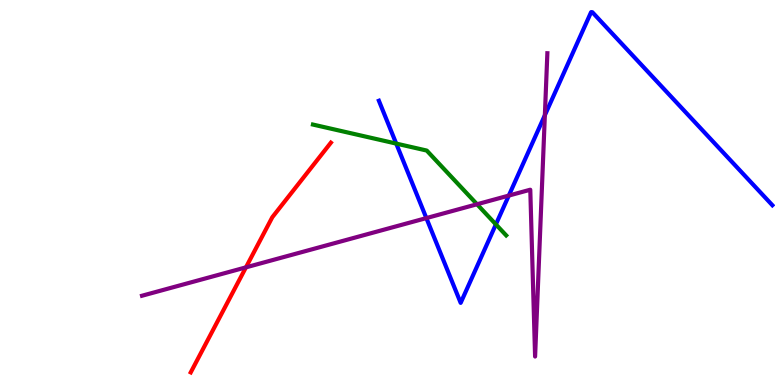[{'lines': ['blue', 'red'], 'intersections': []}, {'lines': ['green', 'red'], 'intersections': []}, {'lines': ['purple', 'red'], 'intersections': [{'x': 3.17, 'y': 3.06}]}, {'lines': ['blue', 'green'], 'intersections': [{'x': 5.11, 'y': 6.27}, {'x': 6.4, 'y': 4.17}]}, {'lines': ['blue', 'purple'], 'intersections': [{'x': 5.5, 'y': 4.34}, {'x': 6.57, 'y': 4.92}, {'x': 7.03, 'y': 7.01}]}, {'lines': ['green', 'purple'], 'intersections': [{'x': 6.16, 'y': 4.69}]}]